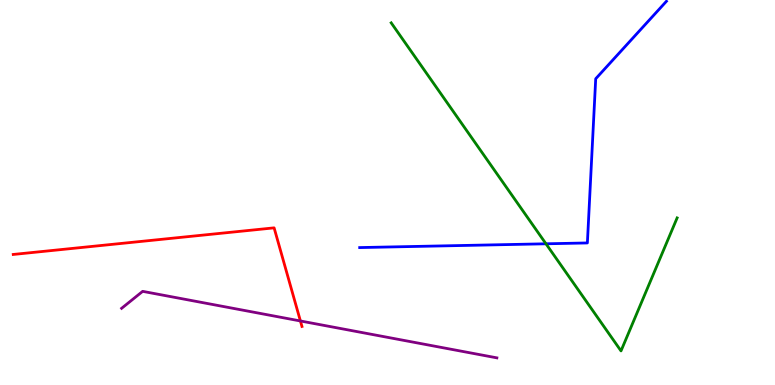[{'lines': ['blue', 'red'], 'intersections': []}, {'lines': ['green', 'red'], 'intersections': []}, {'lines': ['purple', 'red'], 'intersections': [{'x': 3.88, 'y': 1.66}]}, {'lines': ['blue', 'green'], 'intersections': [{'x': 7.04, 'y': 3.67}]}, {'lines': ['blue', 'purple'], 'intersections': []}, {'lines': ['green', 'purple'], 'intersections': []}]